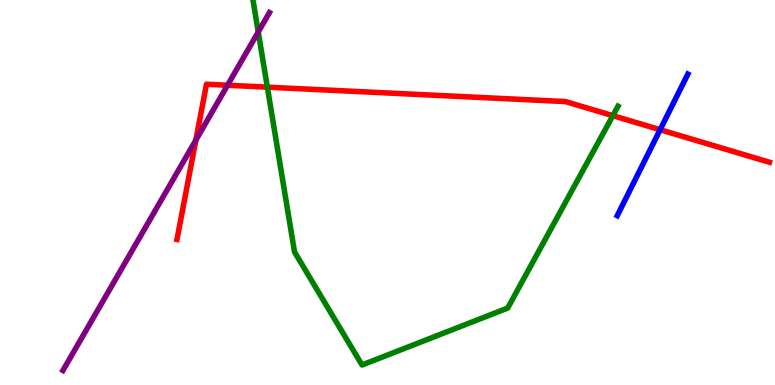[{'lines': ['blue', 'red'], 'intersections': [{'x': 8.52, 'y': 6.63}]}, {'lines': ['green', 'red'], 'intersections': [{'x': 3.45, 'y': 7.74}, {'x': 7.91, 'y': 7.0}]}, {'lines': ['purple', 'red'], 'intersections': [{'x': 2.53, 'y': 6.36}, {'x': 2.94, 'y': 7.79}]}, {'lines': ['blue', 'green'], 'intersections': []}, {'lines': ['blue', 'purple'], 'intersections': []}, {'lines': ['green', 'purple'], 'intersections': [{'x': 3.33, 'y': 9.17}]}]